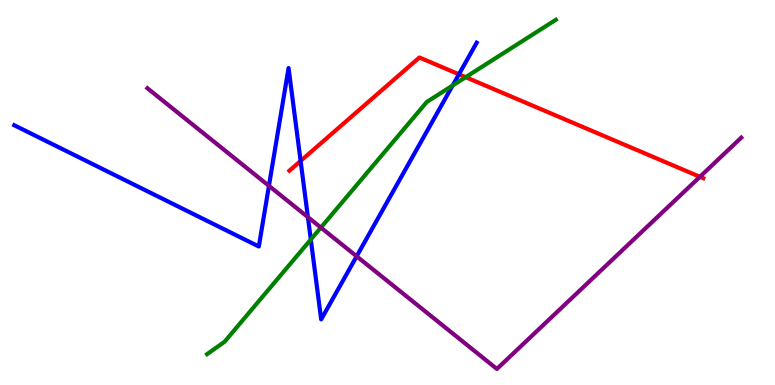[{'lines': ['blue', 'red'], 'intersections': [{'x': 3.88, 'y': 5.82}, {'x': 5.92, 'y': 8.07}]}, {'lines': ['green', 'red'], 'intersections': [{'x': 6.01, 'y': 8.0}]}, {'lines': ['purple', 'red'], 'intersections': [{'x': 9.03, 'y': 5.41}]}, {'lines': ['blue', 'green'], 'intersections': [{'x': 4.01, 'y': 3.78}, {'x': 5.84, 'y': 7.78}]}, {'lines': ['blue', 'purple'], 'intersections': [{'x': 3.47, 'y': 5.17}, {'x': 3.97, 'y': 4.36}, {'x': 4.6, 'y': 3.34}]}, {'lines': ['green', 'purple'], 'intersections': [{'x': 4.14, 'y': 4.09}]}]